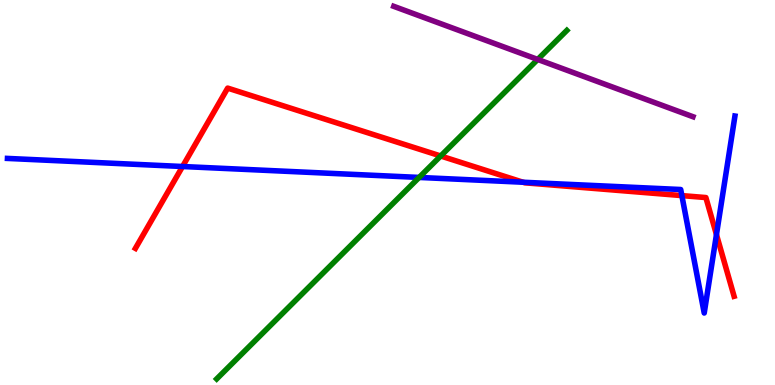[{'lines': ['blue', 'red'], 'intersections': [{'x': 2.36, 'y': 5.68}, {'x': 6.75, 'y': 5.27}, {'x': 8.8, 'y': 4.92}, {'x': 9.24, 'y': 3.91}]}, {'lines': ['green', 'red'], 'intersections': [{'x': 5.69, 'y': 5.95}]}, {'lines': ['purple', 'red'], 'intersections': []}, {'lines': ['blue', 'green'], 'intersections': [{'x': 5.41, 'y': 5.39}]}, {'lines': ['blue', 'purple'], 'intersections': []}, {'lines': ['green', 'purple'], 'intersections': [{'x': 6.94, 'y': 8.46}]}]